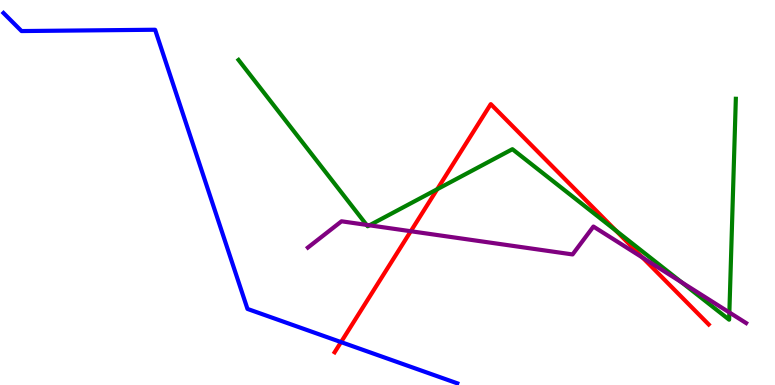[{'lines': ['blue', 'red'], 'intersections': [{'x': 4.4, 'y': 1.11}]}, {'lines': ['green', 'red'], 'intersections': [{'x': 5.64, 'y': 5.09}, {'x': 7.95, 'y': 4.01}]}, {'lines': ['purple', 'red'], 'intersections': [{'x': 5.3, 'y': 3.99}, {'x': 8.29, 'y': 3.31}]}, {'lines': ['blue', 'green'], 'intersections': []}, {'lines': ['blue', 'purple'], 'intersections': []}, {'lines': ['green', 'purple'], 'intersections': [{'x': 4.73, 'y': 4.16}, {'x': 4.77, 'y': 4.15}, {'x': 8.79, 'y': 2.67}, {'x': 9.41, 'y': 1.88}]}]